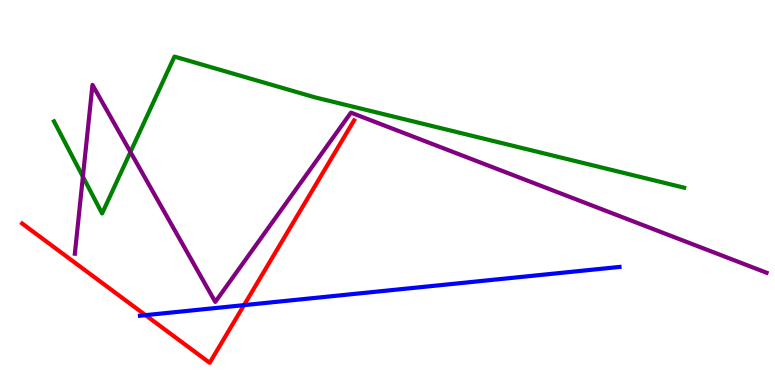[{'lines': ['blue', 'red'], 'intersections': [{'x': 1.88, 'y': 1.81}, {'x': 3.15, 'y': 2.07}]}, {'lines': ['green', 'red'], 'intersections': []}, {'lines': ['purple', 'red'], 'intersections': []}, {'lines': ['blue', 'green'], 'intersections': []}, {'lines': ['blue', 'purple'], 'intersections': []}, {'lines': ['green', 'purple'], 'intersections': [{'x': 1.07, 'y': 5.41}, {'x': 1.68, 'y': 6.05}]}]